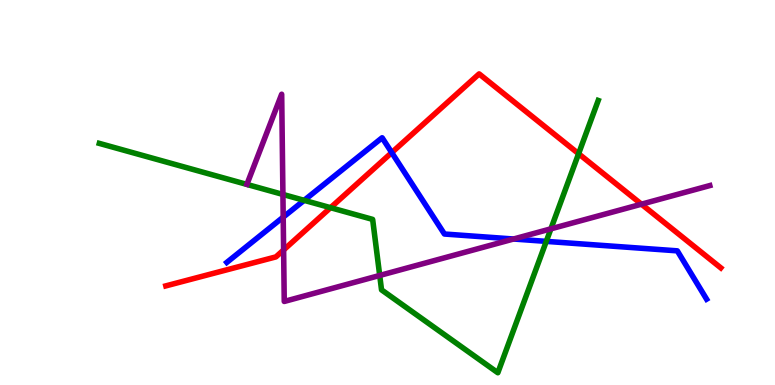[{'lines': ['blue', 'red'], 'intersections': [{'x': 5.05, 'y': 6.04}]}, {'lines': ['green', 'red'], 'intersections': [{'x': 4.27, 'y': 4.61}, {'x': 7.47, 'y': 6.01}]}, {'lines': ['purple', 'red'], 'intersections': [{'x': 3.66, 'y': 3.51}, {'x': 8.28, 'y': 4.7}]}, {'lines': ['blue', 'green'], 'intersections': [{'x': 3.92, 'y': 4.8}, {'x': 7.05, 'y': 3.73}]}, {'lines': ['blue', 'purple'], 'intersections': [{'x': 3.65, 'y': 4.36}, {'x': 6.63, 'y': 3.79}]}, {'lines': ['green', 'purple'], 'intersections': [{'x': 3.65, 'y': 4.95}, {'x': 4.9, 'y': 2.85}, {'x': 7.11, 'y': 4.06}]}]